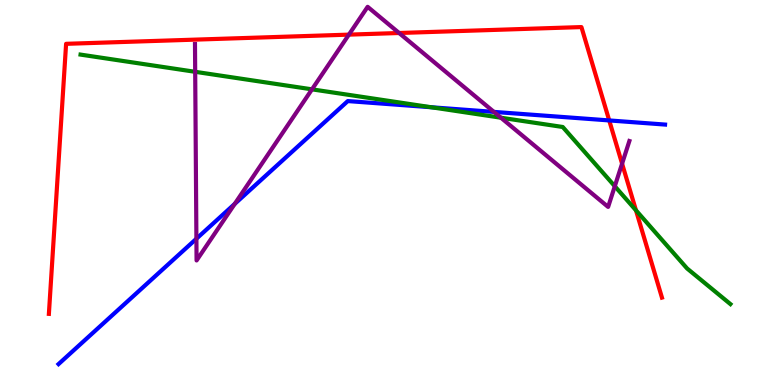[{'lines': ['blue', 'red'], 'intersections': [{'x': 7.86, 'y': 6.87}]}, {'lines': ['green', 'red'], 'intersections': [{'x': 8.21, 'y': 4.54}]}, {'lines': ['purple', 'red'], 'intersections': [{'x': 4.5, 'y': 9.1}, {'x': 5.15, 'y': 9.14}, {'x': 8.03, 'y': 5.75}]}, {'lines': ['blue', 'green'], 'intersections': [{'x': 5.57, 'y': 7.21}]}, {'lines': ['blue', 'purple'], 'intersections': [{'x': 2.53, 'y': 3.8}, {'x': 3.03, 'y': 4.7}, {'x': 6.37, 'y': 7.09}]}, {'lines': ['green', 'purple'], 'intersections': [{'x': 2.52, 'y': 8.13}, {'x': 4.03, 'y': 7.68}, {'x': 6.46, 'y': 6.94}, {'x': 7.93, 'y': 5.16}]}]